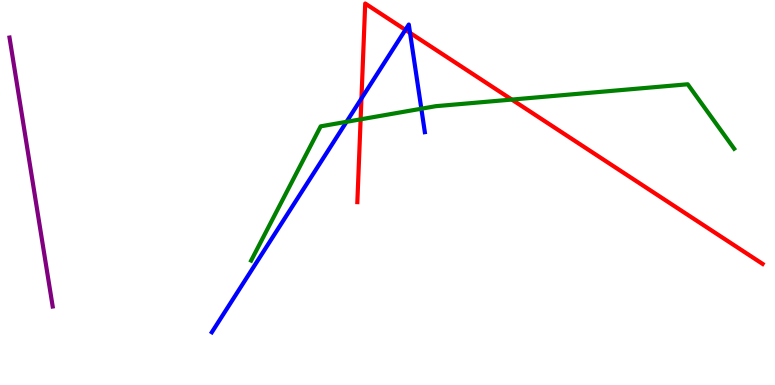[{'lines': ['blue', 'red'], 'intersections': [{'x': 4.66, 'y': 7.44}, {'x': 5.23, 'y': 9.22}, {'x': 5.29, 'y': 9.15}]}, {'lines': ['green', 'red'], 'intersections': [{'x': 4.65, 'y': 6.9}, {'x': 6.6, 'y': 7.41}]}, {'lines': ['purple', 'red'], 'intersections': []}, {'lines': ['blue', 'green'], 'intersections': [{'x': 4.47, 'y': 6.84}, {'x': 5.44, 'y': 7.18}]}, {'lines': ['blue', 'purple'], 'intersections': []}, {'lines': ['green', 'purple'], 'intersections': []}]